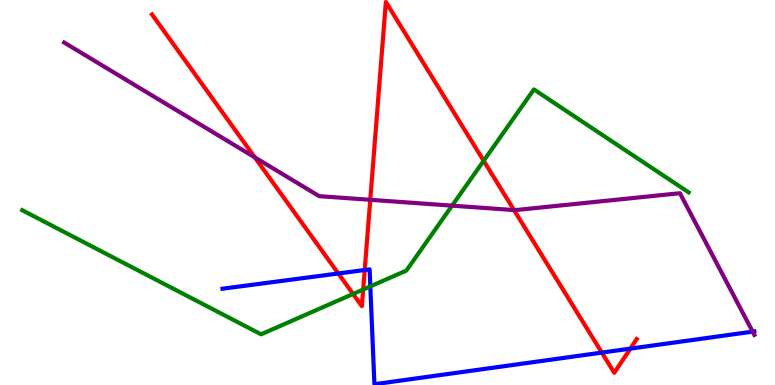[{'lines': ['blue', 'red'], 'intersections': [{'x': 4.37, 'y': 2.9}, {'x': 4.71, 'y': 2.99}, {'x': 7.77, 'y': 0.841}, {'x': 8.13, 'y': 0.944}]}, {'lines': ['green', 'red'], 'intersections': [{'x': 4.56, 'y': 2.36}, {'x': 4.69, 'y': 2.48}, {'x': 6.24, 'y': 5.82}]}, {'lines': ['purple', 'red'], 'intersections': [{'x': 3.29, 'y': 5.91}, {'x': 4.78, 'y': 4.81}, {'x': 6.63, 'y': 4.54}]}, {'lines': ['blue', 'green'], 'intersections': [{'x': 4.78, 'y': 2.56}]}, {'lines': ['blue', 'purple'], 'intersections': [{'x': 9.71, 'y': 1.39}]}, {'lines': ['green', 'purple'], 'intersections': [{'x': 5.83, 'y': 4.66}]}]